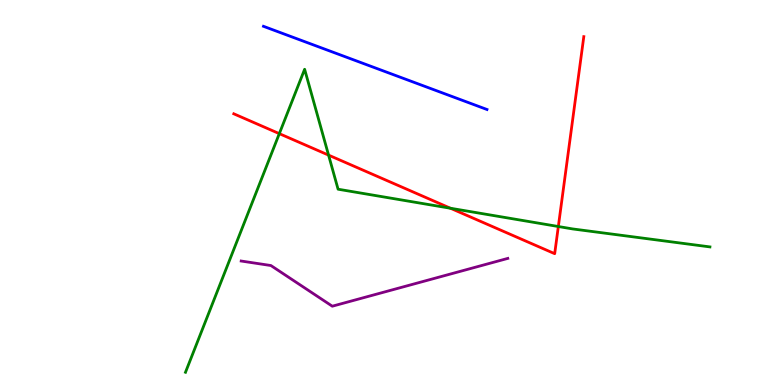[{'lines': ['blue', 'red'], 'intersections': []}, {'lines': ['green', 'red'], 'intersections': [{'x': 3.6, 'y': 6.53}, {'x': 4.24, 'y': 5.97}, {'x': 5.81, 'y': 4.59}, {'x': 7.2, 'y': 4.12}]}, {'lines': ['purple', 'red'], 'intersections': []}, {'lines': ['blue', 'green'], 'intersections': []}, {'lines': ['blue', 'purple'], 'intersections': []}, {'lines': ['green', 'purple'], 'intersections': []}]